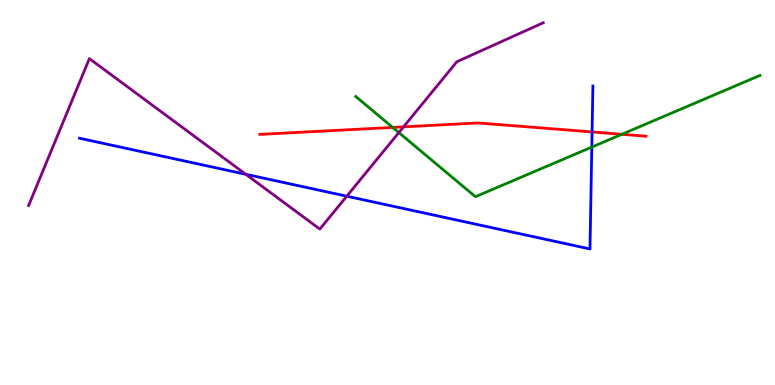[{'lines': ['blue', 'red'], 'intersections': [{'x': 7.64, 'y': 6.57}]}, {'lines': ['green', 'red'], 'intersections': [{'x': 5.07, 'y': 6.69}, {'x': 8.02, 'y': 6.51}]}, {'lines': ['purple', 'red'], 'intersections': [{'x': 5.21, 'y': 6.71}]}, {'lines': ['blue', 'green'], 'intersections': [{'x': 7.64, 'y': 6.18}]}, {'lines': ['blue', 'purple'], 'intersections': [{'x': 3.17, 'y': 5.47}, {'x': 4.47, 'y': 4.9}]}, {'lines': ['green', 'purple'], 'intersections': [{'x': 5.15, 'y': 6.56}]}]